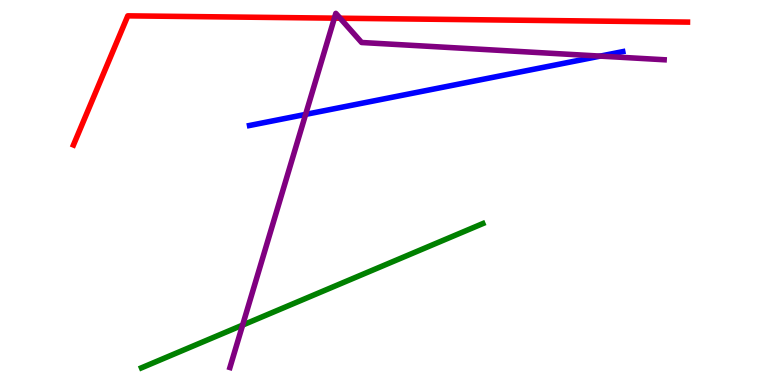[{'lines': ['blue', 'red'], 'intersections': []}, {'lines': ['green', 'red'], 'intersections': []}, {'lines': ['purple', 'red'], 'intersections': [{'x': 4.31, 'y': 9.53}, {'x': 4.39, 'y': 9.53}]}, {'lines': ['blue', 'green'], 'intersections': []}, {'lines': ['blue', 'purple'], 'intersections': [{'x': 3.94, 'y': 7.03}, {'x': 7.74, 'y': 8.54}]}, {'lines': ['green', 'purple'], 'intersections': [{'x': 3.13, 'y': 1.56}]}]